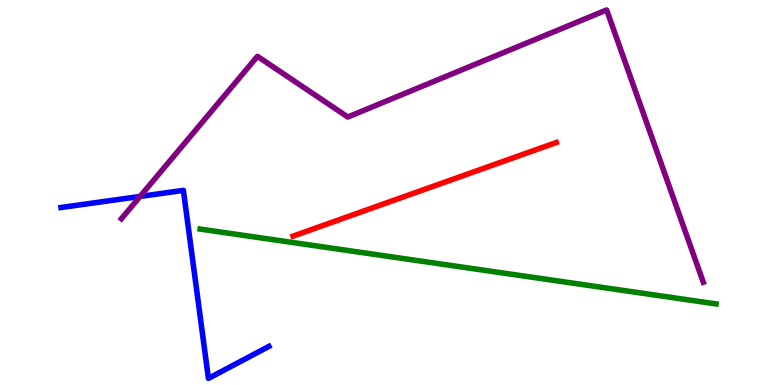[{'lines': ['blue', 'red'], 'intersections': []}, {'lines': ['green', 'red'], 'intersections': []}, {'lines': ['purple', 'red'], 'intersections': []}, {'lines': ['blue', 'green'], 'intersections': []}, {'lines': ['blue', 'purple'], 'intersections': [{'x': 1.81, 'y': 4.9}]}, {'lines': ['green', 'purple'], 'intersections': []}]